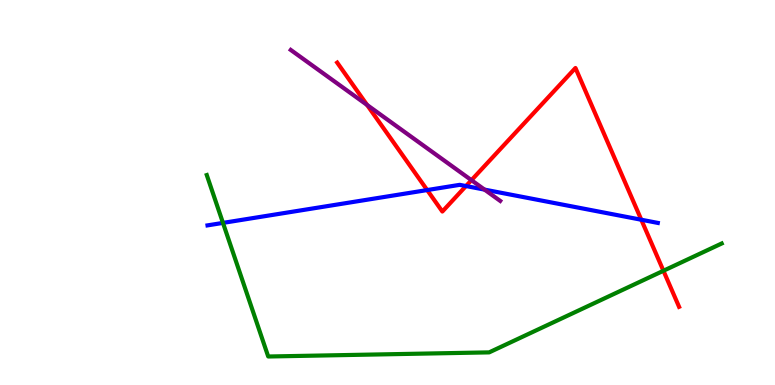[{'lines': ['blue', 'red'], 'intersections': [{'x': 5.51, 'y': 5.06}, {'x': 6.01, 'y': 5.17}, {'x': 8.27, 'y': 4.29}]}, {'lines': ['green', 'red'], 'intersections': [{'x': 8.56, 'y': 2.97}]}, {'lines': ['purple', 'red'], 'intersections': [{'x': 4.74, 'y': 7.27}, {'x': 6.08, 'y': 5.32}]}, {'lines': ['blue', 'green'], 'intersections': [{'x': 2.88, 'y': 4.21}]}, {'lines': ['blue', 'purple'], 'intersections': [{'x': 6.25, 'y': 5.08}]}, {'lines': ['green', 'purple'], 'intersections': []}]